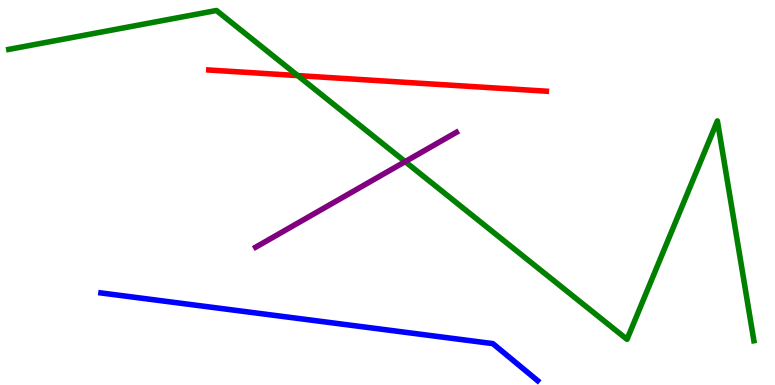[{'lines': ['blue', 'red'], 'intersections': []}, {'lines': ['green', 'red'], 'intersections': [{'x': 3.84, 'y': 8.04}]}, {'lines': ['purple', 'red'], 'intersections': []}, {'lines': ['blue', 'green'], 'intersections': []}, {'lines': ['blue', 'purple'], 'intersections': []}, {'lines': ['green', 'purple'], 'intersections': [{'x': 5.23, 'y': 5.8}]}]